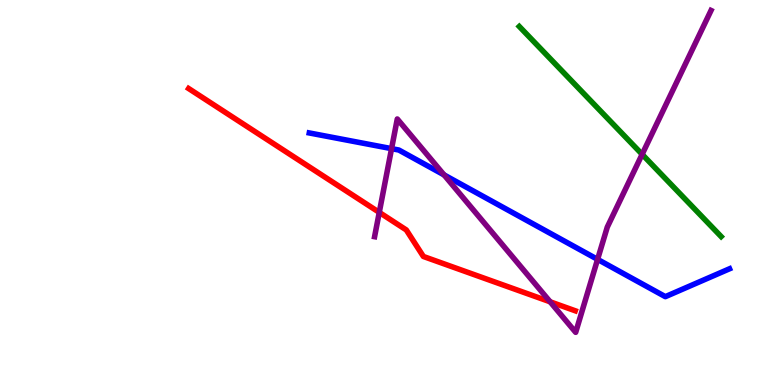[{'lines': ['blue', 'red'], 'intersections': []}, {'lines': ['green', 'red'], 'intersections': []}, {'lines': ['purple', 'red'], 'intersections': [{'x': 4.89, 'y': 4.48}, {'x': 7.1, 'y': 2.16}]}, {'lines': ['blue', 'green'], 'intersections': []}, {'lines': ['blue', 'purple'], 'intersections': [{'x': 5.05, 'y': 6.14}, {'x': 5.73, 'y': 5.46}, {'x': 7.71, 'y': 3.26}]}, {'lines': ['green', 'purple'], 'intersections': [{'x': 8.29, 'y': 5.99}]}]